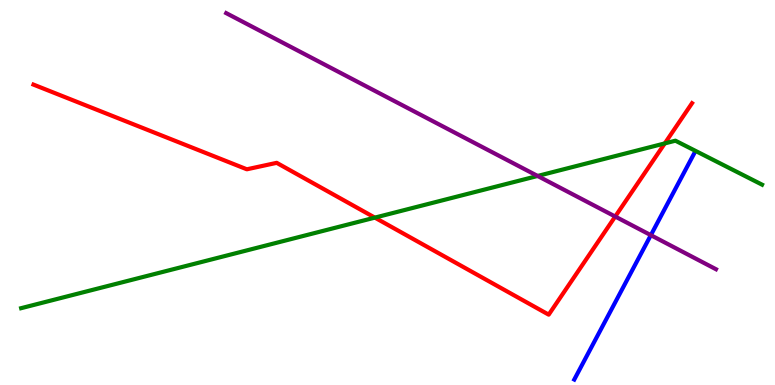[{'lines': ['blue', 'red'], 'intersections': []}, {'lines': ['green', 'red'], 'intersections': [{'x': 4.84, 'y': 4.35}, {'x': 8.58, 'y': 6.28}]}, {'lines': ['purple', 'red'], 'intersections': [{'x': 7.94, 'y': 4.38}]}, {'lines': ['blue', 'green'], 'intersections': []}, {'lines': ['blue', 'purple'], 'intersections': [{'x': 8.4, 'y': 3.89}]}, {'lines': ['green', 'purple'], 'intersections': [{'x': 6.94, 'y': 5.43}]}]